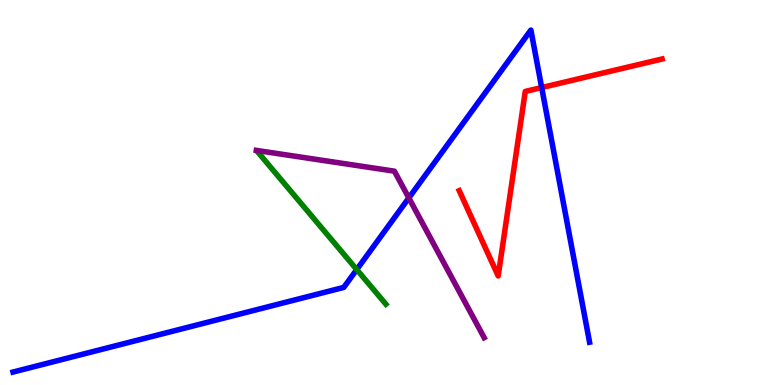[{'lines': ['blue', 'red'], 'intersections': [{'x': 6.99, 'y': 7.73}]}, {'lines': ['green', 'red'], 'intersections': []}, {'lines': ['purple', 'red'], 'intersections': []}, {'lines': ['blue', 'green'], 'intersections': [{'x': 4.6, 'y': 3.0}]}, {'lines': ['blue', 'purple'], 'intersections': [{'x': 5.28, 'y': 4.86}]}, {'lines': ['green', 'purple'], 'intersections': []}]